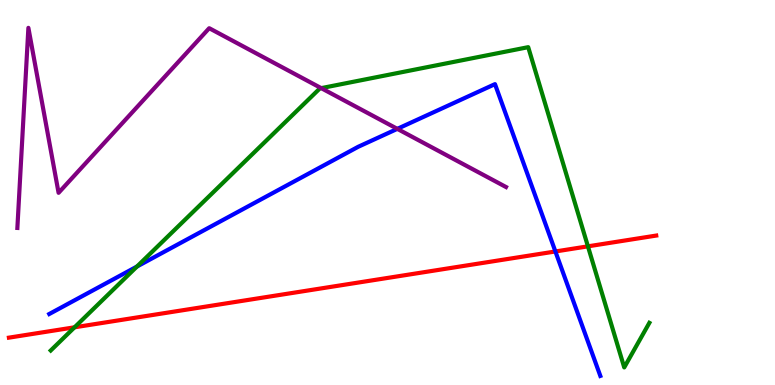[{'lines': ['blue', 'red'], 'intersections': [{'x': 7.17, 'y': 3.47}]}, {'lines': ['green', 'red'], 'intersections': [{'x': 0.962, 'y': 1.5}, {'x': 7.59, 'y': 3.6}]}, {'lines': ['purple', 'red'], 'intersections': []}, {'lines': ['blue', 'green'], 'intersections': [{'x': 1.77, 'y': 3.08}]}, {'lines': ['blue', 'purple'], 'intersections': [{'x': 5.13, 'y': 6.65}]}, {'lines': ['green', 'purple'], 'intersections': [{'x': 4.14, 'y': 7.71}]}]